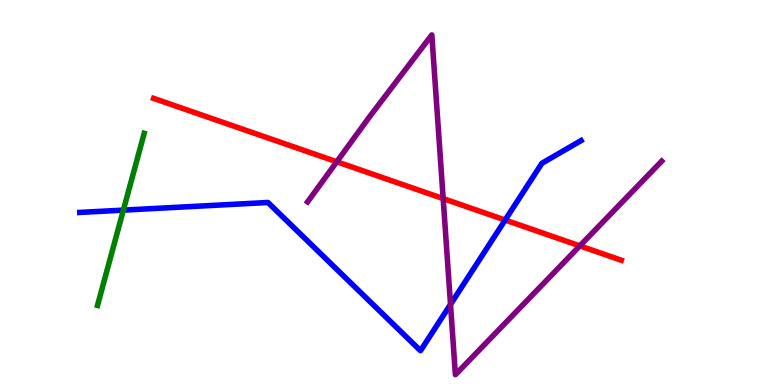[{'lines': ['blue', 'red'], 'intersections': [{'x': 6.52, 'y': 4.28}]}, {'lines': ['green', 'red'], 'intersections': []}, {'lines': ['purple', 'red'], 'intersections': [{'x': 4.35, 'y': 5.8}, {'x': 5.72, 'y': 4.84}, {'x': 7.48, 'y': 3.61}]}, {'lines': ['blue', 'green'], 'intersections': [{'x': 1.59, 'y': 4.54}]}, {'lines': ['blue', 'purple'], 'intersections': [{'x': 5.81, 'y': 2.09}]}, {'lines': ['green', 'purple'], 'intersections': []}]